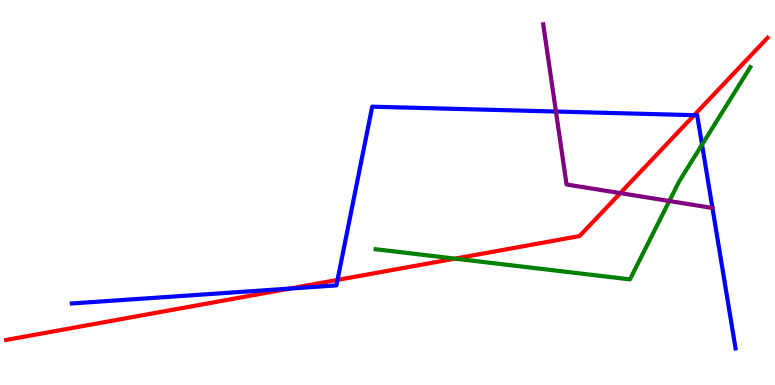[{'lines': ['blue', 'red'], 'intersections': [{'x': 3.74, 'y': 2.5}, {'x': 4.36, 'y': 2.73}, {'x': 8.96, 'y': 7.01}]}, {'lines': ['green', 'red'], 'intersections': [{'x': 5.87, 'y': 3.28}]}, {'lines': ['purple', 'red'], 'intersections': [{'x': 8.0, 'y': 4.98}]}, {'lines': ['blue', 'green'], 'intersections': [{'x': 9.06, 'y': 6.24}]}, {'lines': ['blue', 'purple'], 'intersections': [{'x': 7.17, 'y': 7.1}]}, {'lines': ['green', 'purple'], 'intersections': [{'x': 8.64, 'y': 4.78}]}]